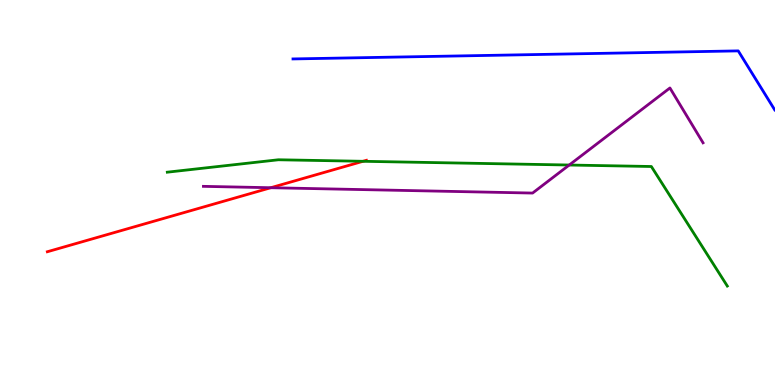[{'lines': ['blue', 'red'], 'intersections': []}, {'lines': ['green', 'red'], 'intersections': [{'x': 4.68, 'y': 5.81}]}, {'lines': ['purple', 'red'], 'intersections': [{'x': 3.49, 'y': 5.12}]}, {'lines': ['blue', 'green'], 'intersections': []}, {'lines': ['blue', 'purple'], 'intersections': []}, {'lines': ['green', 'purple'], 'intersections': [{'x': 7.34, 'y': 5.71}]}]